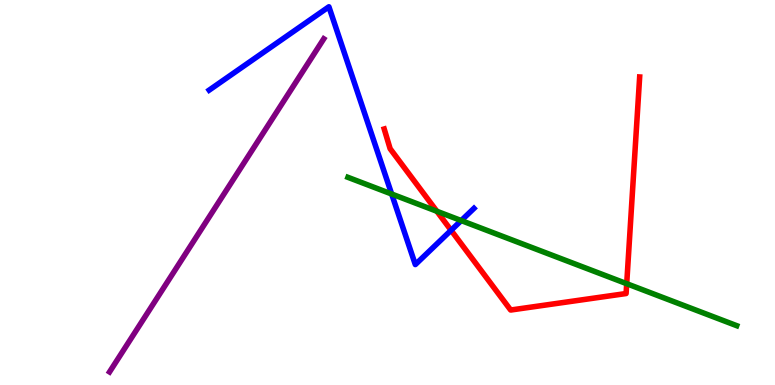[{'lines': ['blue', 'red'], 'intersections': [{'x': 5.82, 'y': 4.02}]}, {'lines': ['green', 'red'], 'intersections': [{'x': 5.64, 'y': 4.51}, {'x': 8.09, 'y': 2.63}]}, {'lines': ['purple', 'red'], 'intersections': []}, {'lines': ['blue', 'green'], 'intersections': [{'x': 5.05, 'y': 4.96}, {'x': 5.95, 'y': 4.27}]}, {'lines': ['blue', 'purple'], 'intersections': []}, {'lines': ['green', 'purple'], 'intersections': []}]